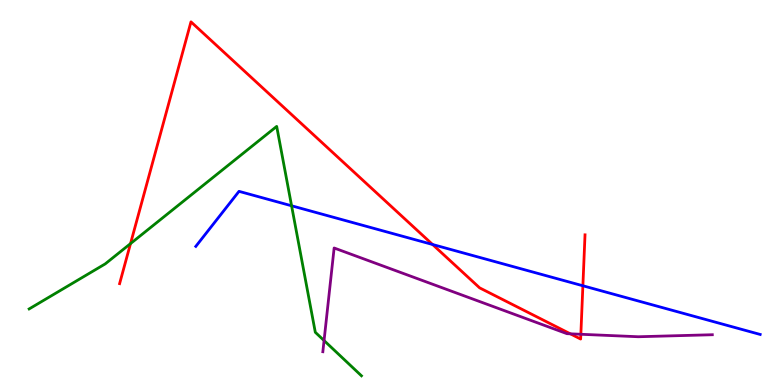[{'lines': ['blue', 'red'], 'intersections': [{'x': 5.58, 'y': 3.65}, {'x': 7.52, 'y': 2.58}]}, {'lines': ['green', 'red'], 'intersections': [{'x': 1.68, 'y': 3.67}]}, {'lines': ['purple', 'red'], 'intersections': [{'x': 7.36, 'y': 1.33}, {'x': 7.49, 'y': 1.32}]}, {'lines': ['blue', 'green'], 'intersections': [{'x': 3.76, 'y': 4.66}]}, {'lines': ['blue', 'purple'], 'intersections': []}, {'lines': ['green', 'purple'], 'intersections': [{'x': 4.18, 'y': 1.15}]}]